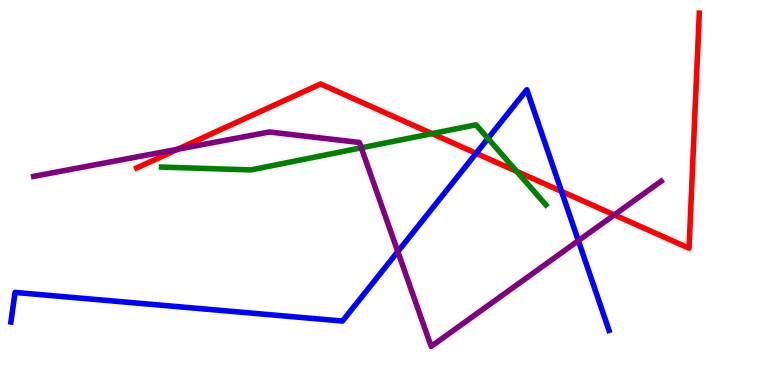[{'lines': ['blue', 'red'], 'intersections': [{'x': 6.14, 'y': 6.02}, {'x': 7.25, 'y': 5.03}]}, {'lines': ['green', 'red'], 'intersections': [{'x': 5.57, 'y': 6.53}, {'x': 6.67, 'y': 5.55}]}, {'lines': ['purple', 'red'], 'intersections': [{'x': 2.29, 'y': 6.12}, {'x': 7.93, 'y': 4.42}]}, {'lines': ['blue', 'green'], 'intersections': [{'x': 6.3, 'y': 6.4}]}, {'lines': ['blue', 'purple'], 'intersections': [{'x': 5.13, 'y': 3.46}, {'x': 7.46, 'y': 3.75}]}, {'lines': ['green', 'purple'], 'intersections': [{'x': 4.66, 'y': 6.16}]}]